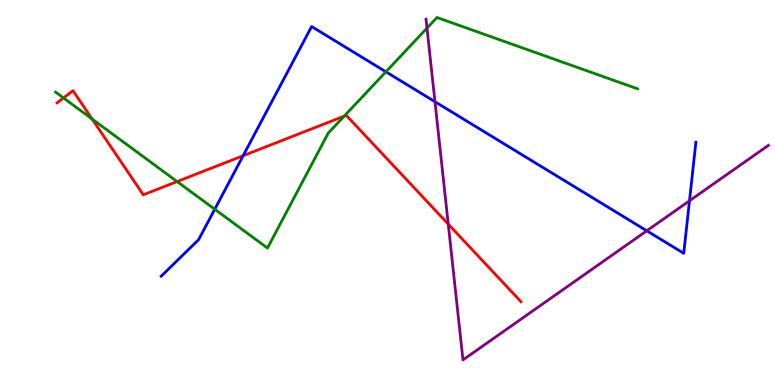[{'lines': ['blue', 'red'], 'intersections': [{'x': 3.14, 'y': 5.96}]}, {'lines': ['green', 'red'], 'intersections': [{'x': 0.819, 'y': 7.46}, {'x': 1.19, 'y': 6.91}, {'x': 2.29, 'y': 5.28}, {'x': 4.44, 'y': 6.98}]}, {'lines': ['purple', 'red'], 'intersections': [{'x': 5.78, 'y': 4.18}]}, {'lines': ['blue', 'green'], 'intersections': [{'x': 2.77, 'y': 4.56}, {'x': 4.98, 'y': 8.13}]}, {'lines': ['blue', 'purple'], 'intersections': [{'x': 5.61, 'y': 7.36}, {'x': 8.35, 'y': 4.01}, {'x': 8.9, 'y': 4.78}]}, {'lines': ['green', 'purple'], 'intersections': [{'x': 5.51, 'y': 9.27}]}]